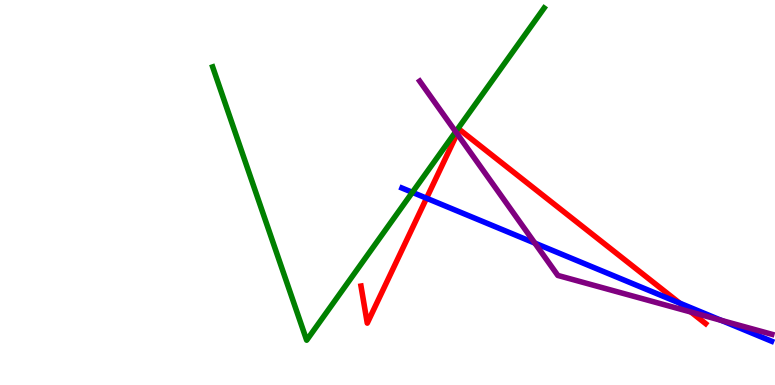[{'lines': ['blue', 'red'], 'intersections': [{'x': 5.5, 'y': 4.85}, {'x': 8.77, 'y': 2.13}]}, {'lines': ['green', 'red'], 'intersections': []}, {'lines': ['purple', 'red'], 'intersections': [{'x': 5.9, 'y': 6.53}, {'x': 8.92, 'y': 1.89}]}, {'lines': ['blue', 'green'], 'intersections': [{'x': 5.32, 'y': 5.0}]}, {'lines': ['blue', 'purple'], 'intersections': [{'x': 6.9, 'y': 3.69}, {'x': 9.31, 'y': 1.68}]}, {'lines': ['green', 'purple'], 'intersections': [{'x': 5.88, 'y': 6.58}]}]